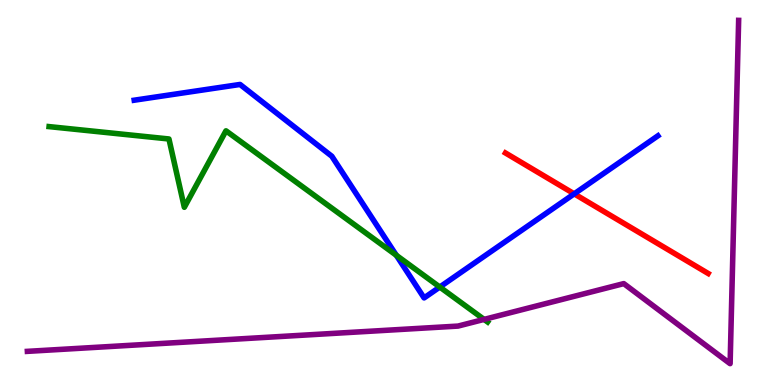[{'lines': ['blue', 'red'], 'intersections': [{'x': 7.41, 'y': 4.97}]}, {'lines': ['green', 'red'], 'intersections': []}, {'lines': ['purple', 'red'], 'intersections': []}, {'lines': ['blue', 'green'], 'intersections': [{'x': 5.11, 'y': 3.37}, {'x': 5.67, 'y': 2.54}]}, {'lines': ['blue', 'purple'], 'intersections': []}, {'lines': ['green', 'purple'], 'intersections': [{'x': 6.25, 'y': 1.7}]}]